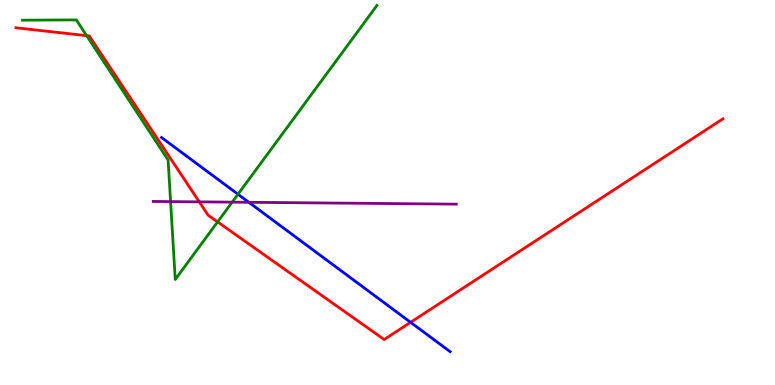[{'lines': ['blue', 'red'], 'intersections': [{'x': 5.3, 'y': 1.63}]}, {'lines': ['green', 'red'], 'intersections': [{'x': 1.12, 'y': 9.07}, {'x': 2.81, 'y': 4.24}]}, {'lines': ['purple', 'red'], 'intersections': [{'x': 2.57, 'y': 4.76}]}, {'lines': ['blue', 'green'], 'intersections': [{'x': 3.07, 'y': 4.95}]}, {'lines': ['blue', 'purple'], 'intersections': [{'x': 3.21, 'y': 4.75}]}, {'lines': ['green', 'purple'], 'intersections': [{'x': 2.2, 'y': 4.76}, {'x': 3.0, 'y': 4.75}]}]